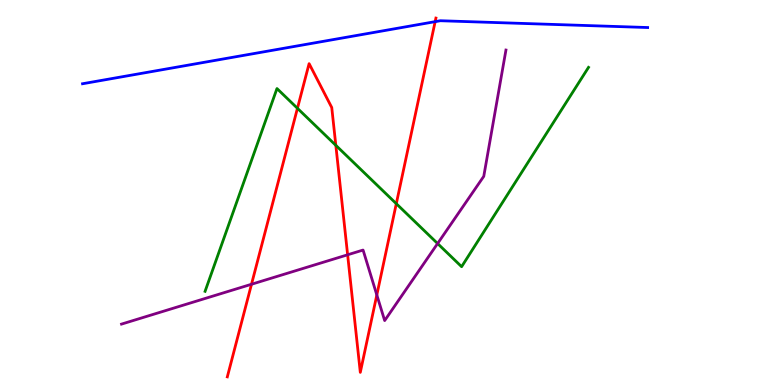[{'lines': ['blue', 'red'], 'intersections': [{'x': 5.61, 'y': 9.44}]}, {'lines': ['green', 'red'], 'intersections': [{'x': 3.84, 'y': 7.19}, {'x': 4.33, 'y': 6.23}, {'x': 5.11, 'y': 4.71}]}, {'lines': ['purple', 'red'], 'intersections': [{'x': 3.25, 'y': 2.62}, {'x': 4.49, 'y': 3.38}, {'x': 4.86, 'y': 2.34}]}, {'lines': ['blue', 'green'], 'intersections': []}, {'lines': ['blue', 'purple'], 'intersections': []}, {'lines': ['green', 'purple'], 'intersections': [{'x': 5.65, 'y': 3.67}]}]